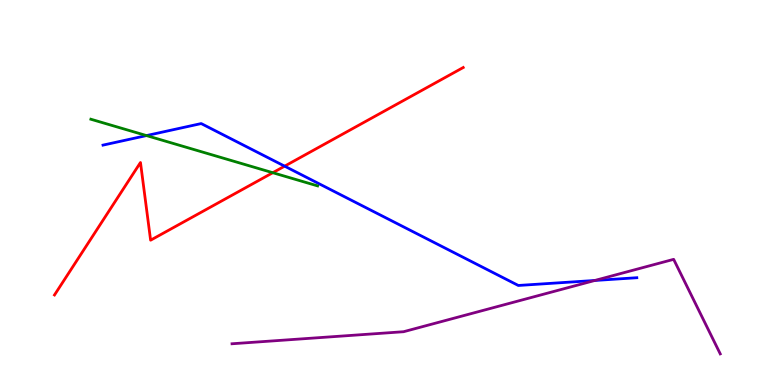[{'lines': ['blue', 'red'], 'intersections': [{'x': 3.67, 'y': 5.68}]}, {'lines': ['green', 'red'], 'intersections': [{'x': 3.52, 'y': 5.51}]}, {'lines': ['purple', 'red'], 'intersections': []}, {'lines': ['blue', 'green'], 'intersections': [{'x': 1.89, 'y': 6.48}]}, {'lines': ['blue', 'purple'], 'intersections': [{'x': 7.68, 'y': 2.72}]}, {'lines': ['green', 'purple'], 'intersections': []}]